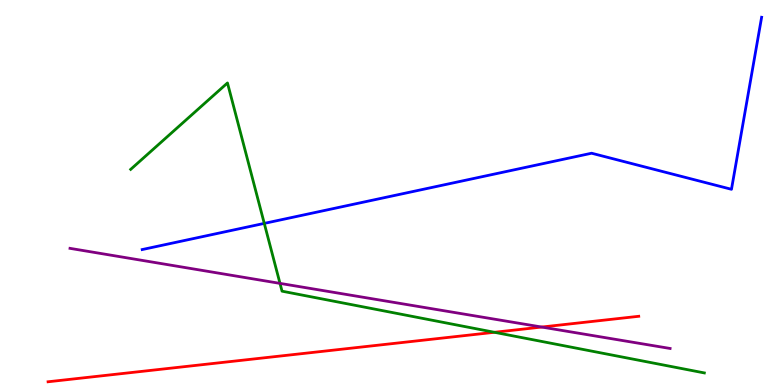[{'lines': ['blue', 'red'], 'intersections': []}, {'lines': ['green', 'red'], 'intersections': [{'x': 6.38, 'y': 1.37}]}, {'lines': ['purple', 'red'], 'intersections': [{'x': 6.99, 'y': 1.51}]}, {'lines': ['blue', 'green'], 'intersections': [{'x': 3.41, 'y': 4.2}]}, {'lines': ['blue', 'purple'], 'intersections': []}, {'lines': ['green', 'purple'], 'intersections': [{'x': 3.61, 'y': 2.64}]}]